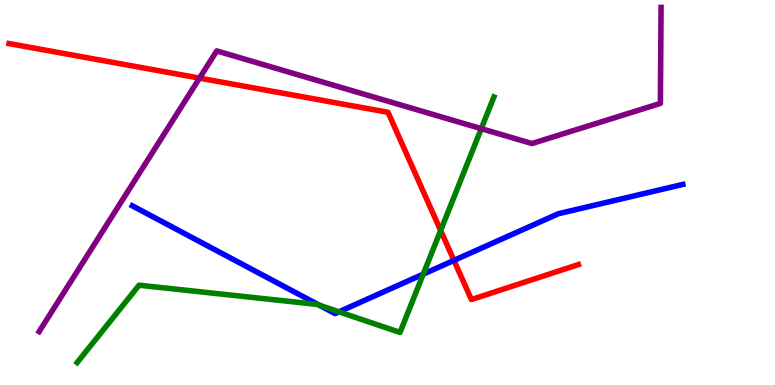[{'lines': ['blue', 'red'], 'intersections': [{'x': 5.86, 'y': 3.24}]}, {'lines': ['green', 'red'], 'intersections': [{'x': 5.69, 'y': 4.01}]}, {'lines': ['purple', 'red'], 'intersections': [{'x': 2.57, 'y': 7.97}]}, {'lines': ['blue', 'green'], 'intersections': [{'x': 4.12, 'y': 2.07}, {'x': 4.37, 'y': 1.9}, {'x': 5.46, 'y': 2.88}]}, {'lines': ['blue', 'purple'], 'intersections': []}, {'lines': ['green', 'purple'], 'intersections': [{'x': 6.21, 'y': 6.66}]}]